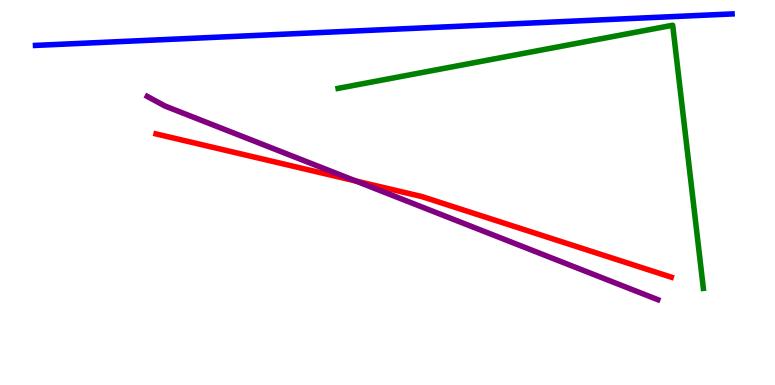[{'lines': ['blue', 'red'], 'intersections': []}, {'lines': ['green', 'red'], 'intersections': []}, {'lines': ['purple', 'red'], 'intersections': [{'x': 4.59, 'y': 5.3}]}, {'lines': ['blue', 'green'], 'intersections': []}, {'lines': ['blue', 'purple'], 'intersections': []}, {'lines': ['green', 'purple'], 'intersections': []}]